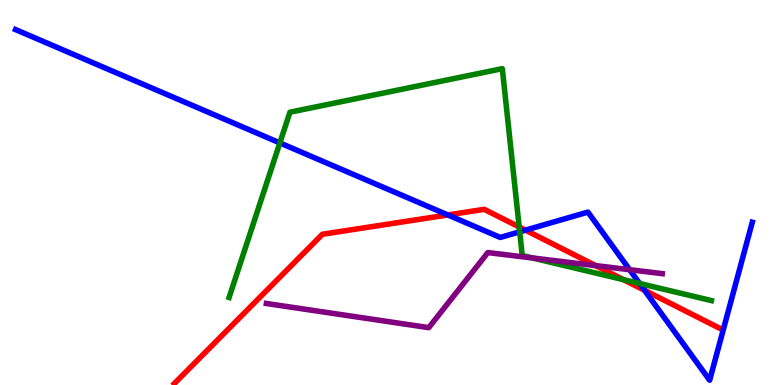[{'lines': ['blue', 'red'], 'intersections': [{'x': 5.78, 'y': 4.42}, {'x': 6.78, 'y': 4.02}, {'x': 8.32, 'y': 2.46}]}, {'lines': ['green', 'red'], 'intersections': [{'x': 6.7, 'y': 4.1}, {'x': 8.04, 'y': 2.74}]}, {'lines': ['purple', 'red'], 'intersections': [{'x': 7.69, 'y': 3.1}]}, {'lines': ['blue', 'green'], 'intersections': [{'x': 3.61, 'y': 6.29}, {'x': 6.71, 'y': 3.98}, {'x': 8.25, 'y': 2.64}]}, {'lines': ['blue', 'purple'], 'intersections': [{'x': 8.12, 'y': 2.99}]}, {'lines': ['green', 'purple'], 'intersections': [{'x': 6.87, 'y': 3.3}]}]